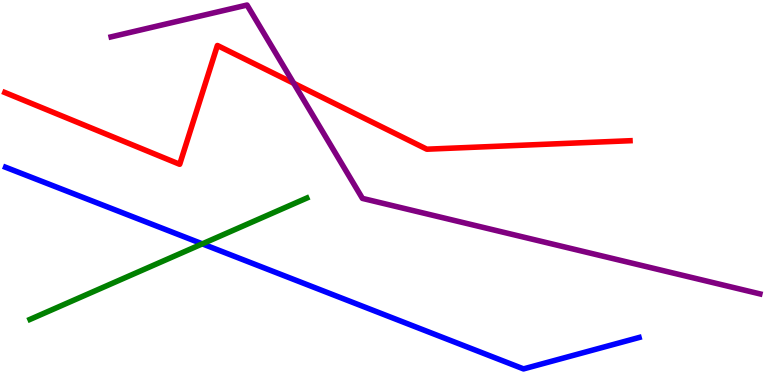[{'lines': ['blue', 'red'], 'intersections': []}, {'lines': ['green', 'red'], 'intersections': []}, {'lines': ['purple', 'red'], 'intersections': [{'x': 3.79, 'y': 7.84}]}, {'lines': ['blue', 'green'], 'intersections': [{'x': 2.61, 'y': 3.67}]}, {'lines': ['blue', 'purple'], 'intersections': []}, {'lines': ['green', 'purple'], 'intersections': []}]